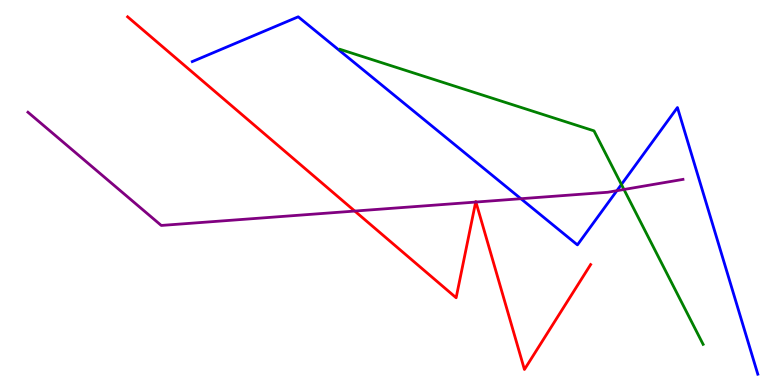[{'lines': ['blue', 'red'], 'intersections': []}, {'lines': ['green', 'red'], 'intersections': []}, {'lines': ['purple', 'red'], 'intersections': [{'x': 4.58, 'y': 4.52}, {'x': 6.14, 'y': 4.75}, {'x': 6.14, 'y': 4.75}]}, {'lines': ['blue', 'green'], 'intersections': [{'x': 8.02, 'y': 5.21}]}, {'lines': ['blue', 'purple'], 'intersections': [{'x': 6.72, 'y': 4.84}, {'x': 7.96, 'y': 5.05}]}, {'lines': ['green', 'purple'], 'intersections': [{'x': 8.05, 'y': 5.08}]}]